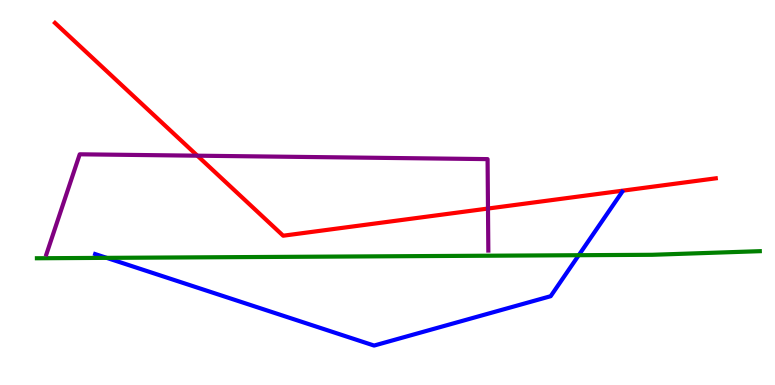[{'lines': ['blue', 'red'], 'intersections': []}, {'lines': ['green', 'red'], 'intersections': []}, {'lines': ['purple', 'red'], 'intersections': [{'x': 2.55, 'y': 5.96}, {'x': 6.3, 'y': 4.58}]}, {'lines': ['blue', 'green'], 'intersections': [{'x': 1.38, 'y': 3.3}, {'x': 7.47, 'y': 3.37}]}, {'lines': ['blue', 'purple'], 'intersections': []}, {'lines': ['green', 'purple'], 'intersections': []}]